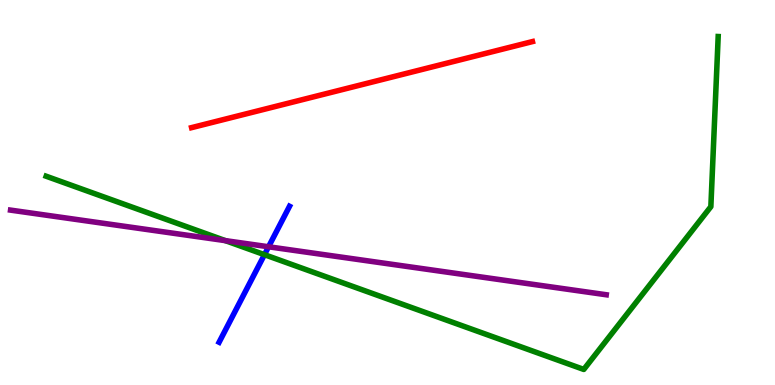[{'lines': ['blue', 'red'], 'intersections': []}, {'lines': ['green', 'red'], 'intersections': []}, {'lines': ['purple', 'red'], 'intersections': []}, {'lines': ['blue', 'green'], 'intersections': [{'x': 3.41, 'y': 3.38}]}, {'lines': ['blue', 'purple'], 'intersections': [{'x': 3.47, 'y': 3.59}]}, {'lines': ['green', 'purple'], 'intersections': [{'x': 2.91, 'y': 3.75}]}]